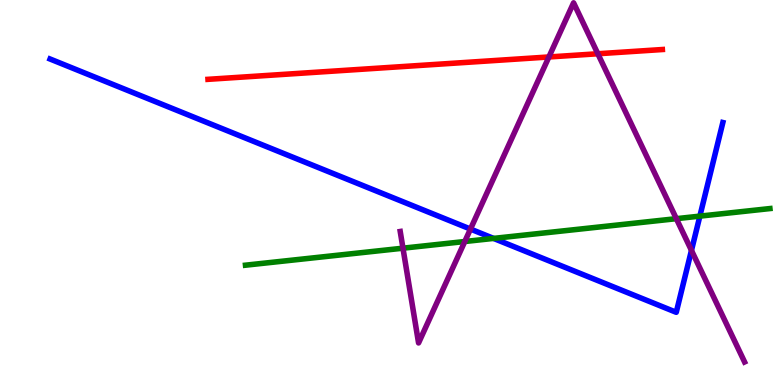[{'lines': ['blue', 'red'], 'intersections': []}, {'lines': ['green', 'red'], 'intersections': []}, {'lines': ['purple', 'red'], 'intersections': [{'x': 7.08, 'y': 8.52}, {'x': 7.71, 'y': 8.6}]}, {'lines': ['blue', 'green'], 'intersections': [{'x': 6.37, 'y': 3.81}, {'x': 9.03, 'y': 4.39}]}, {'lines': ['blue', 'purple'], 'intersections': [{'x': 6.07, 'y': 4.05}, {'x': 8.92, 'y': 3.5}]}, {'lines': ['green', 'purple'], 'intersections': [{'x': 5.2, 'y': 3.55}, {'x': 6.0, 'y': 3.73}, {'x': 8.73, 'y': 4.32}]}]